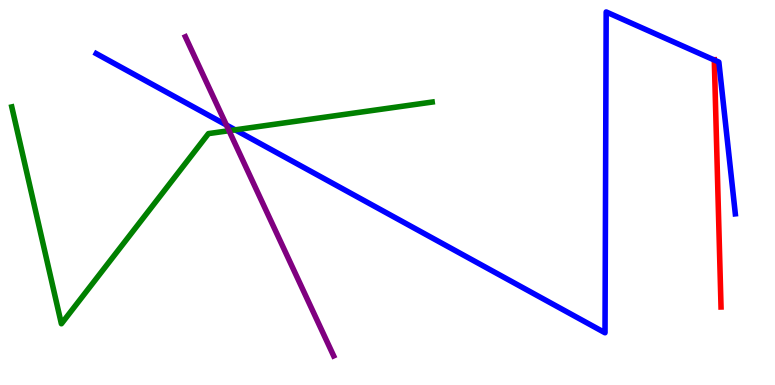[{'lines': ['blue', 'red'], 'intersections': [{'x': 9.22, 'y': 8.44}]}, {'lines': ['green', 'red'], 'intersections': []}, {'lines': ['purple', 'red'], 'intersections': []}, {'lines': ['blue', 'green'], 'intersections': [{'x': 3.03, 'y': 6.63}]}, {'lines': ['blue', 'purple'], 'intersections': [{'x': 2.92, 'y': 6.75}]}, {'lines': ['green', 'purple'], 'intersections': [{'x': 2.96, 'y': 6.6}]}]